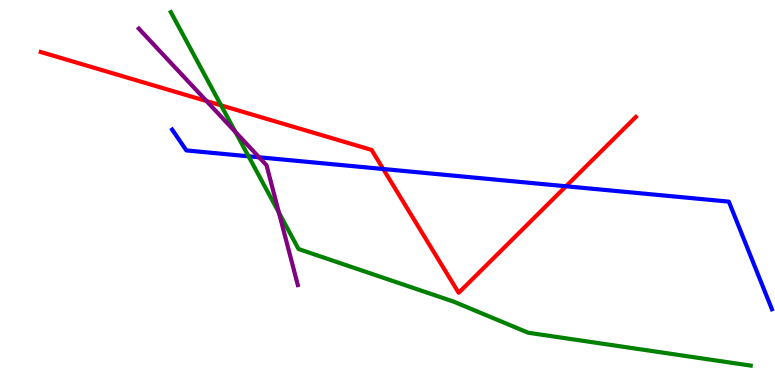[{'lines': ['blue', 'red'], 'intersections': [{'x': 4.94, 'y': 5.61}, {'x': 7.3, 'y': 5.16}]}, {'lines': ['green', 'red'], 'intersections': [{'x': 2.85, 'y': 7.26}]}, {'lines': ['purple', 'red'], 'intersections': [{'x': 2.67, 'y': 7.37}]}, {'lines': ['blue', 'green'], 'intersections': [{'x': 3.21, 'y': 5.94}]}, {'lines': ['blue', 'purple'], 'intersections': [{'x': 3.34, 'y': 5.91}]}, {'lines': ['green', 'purple'], 'intersections': [{'x': 3.04, 'y': 6.57}, {'x': 3.6, 'y': 4.48}]}]